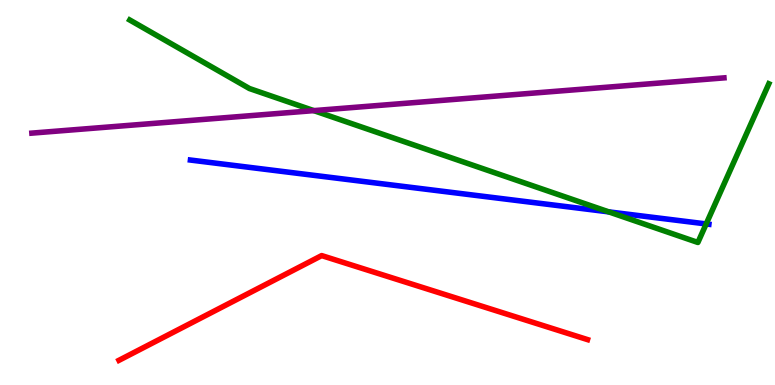[{'lines': ['blue', 'red'], 'intersections': []}, {'lines': ['green', 'red'], 'intersections': []}, {'lines': ['purple', 'red'], 'intersections': []}, {'lines': ['blue', 'green'], 'intersections': [{'x': 7.86, 'y': 4.5}, {'x': 9.11, 'y': 4.18}]}, {'lines': ['blue', 'purple'], 'intersections': []}, {'lines': ['green', 'purple'], 'intersections': [{'x': 4.05, 'y': 7.13}]}]